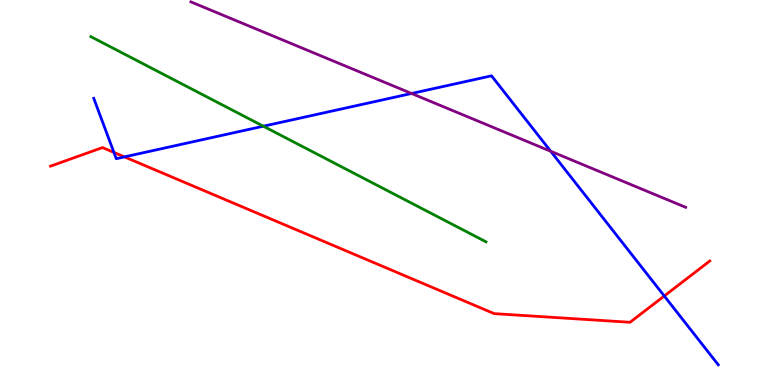[{'lines': ['blue', 'red'], 'intersections': [{'x': 1.47, 'y': 6.04}, {'x': 1.61, 'y': 5.92}, {'x': 8.57, 'y': 2.31}]}, {'lines': ['green', 'red'], 'intersections': []}, {'lines': ['purple', 'red'], 'intersections': []}, {'lines': ['blue', 'green'], 'intersections': [{'x': 3.4, 'y': 6.72}]}, {'lines': ['blue', 'purple'], 'intersections': [{'x': 5.31, 'y': 7.57}, {'x': 7.11, 'y': 6.07}]}, {'lines': ['green', 'purple'], 'intersections': []}]